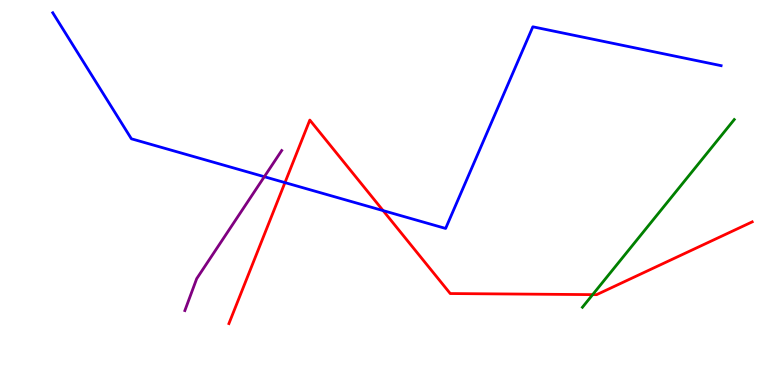[{'lines': ['blue', 'red'], 'intersections': [{'x': 3.68, 'y': 5.26}, {'x': 4.94, 'y': 4.53}]}, {'lines': ['green', 'red'], 'intersections': [{'x': 7.65, 'y': 2.35}]}, {'lines': ['purple', 'red'], 'intersections': []}, {'lines': ['blue', 'green'], 'intersections': []}, {'lines': ['blue', 'purple'], 'intersections': [{'x': 3.41, 'y': 5.41}]}, {'lines': ['green', 'purple'], 'intersections': []}]